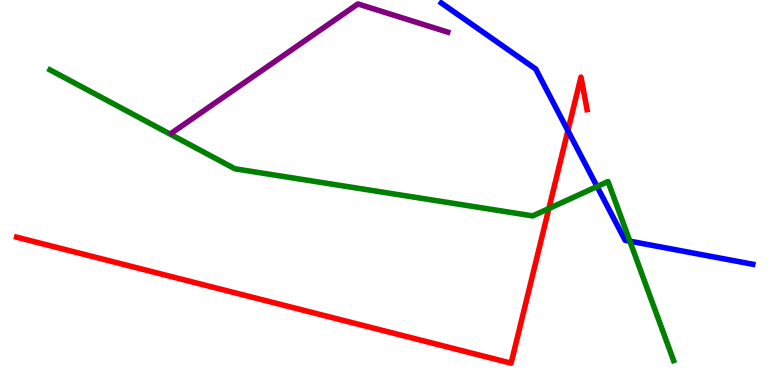[{'lines': ['blue', 'red'], 'intersections': [{'x': 7.33, 'y': 6.61}]}, {'lines': ['green', 'red'], 'intersections': [{'x': 7.08, 'y': 4.58}]}, {'lines': ['purple', 'red'], 'intersections': []}, {'lines': ['blue', 'green'], 'intersections': [{'x': 7.7, 'y': 5.16}, {'x': 8.13, 'y': 3.74}]}, {'lines': ['blue', 'purple'], 'intersections': []}, {'lines': ['green', 'purple'], 'intersections': []}]